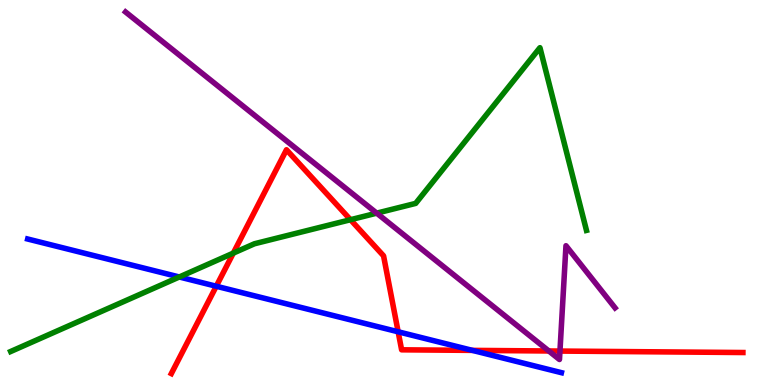[{'lines': ['blue', 'red'], 'intersections': [{'x': 2.79, 'y': 2.57}, {'x': 5.14, 'y': 1.38}, {'x': 6.1, 'y': 0.899}]}, {'lines': ['green', 'red'], 'intersections': [{'x': 3.01, 'y': 3.43}, {'x': 4.52, 'y': 4.29}]}, {'lines': ['purple', 'red'], 'intersections': [{'x': 7.08, 'y': 0.884}, {'x': 7.23, 'y': 0.881}]}, {'lines': ['blue', 'green'], 'intersections': [{'x': 2.31, 'y': 2.81}]}, {'lines': ['blue', 'purple'], 'intersections': []}, {'lines': ['green', 'purple'], 'intersections': [{'x': 4.86, 'y': 4.46}]}]